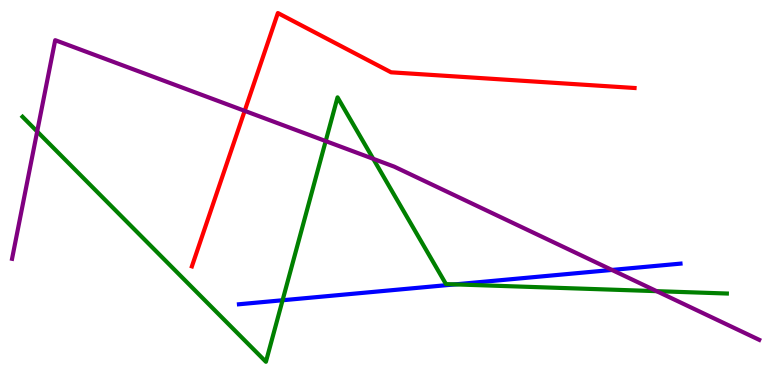[{'lines': ['blue', 'red'], 'intersections': []}, {'lines': ['green', 'red'], 'intersections': []}, {'lines': ['purple', 'red'], 'intersections': [{'x': 3.16, 'y': 7.12}]}, {'lines': ['blue', 'green'], 'intersections': [{'x': 3.65, 'y': 2.2}, {'x': 5.87, 'y': 2.61}]}, {'lines': ['blue', 'purple'], 'intersections': [{'x': 7.9, 'y': 2.99}]}, {'lines': ['green', 'purple'], 'intersections': [{'x': 0.48, 'y': 6.58}, {'x': 4.2, 'y': 6.34}, {'x': 4.82, 'y': 5.87}, {'x': 8.47, 'y': 2.44}]}]